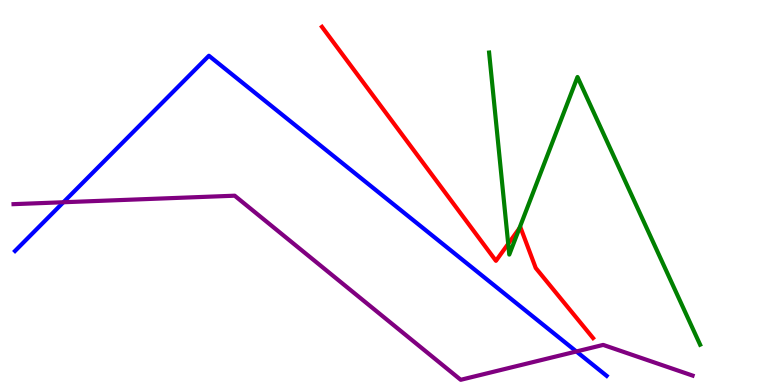[{'lines': ['blue', 'red'], 'intersections': []}, {'lines': ['green', 'red'], 'intersections': [{'x': 6.56, 'y': 3.67}, {'x': 6.7, 'y': 4.07}]}, {'lines': ['purple', 'red'], 'intersections': []}, {'lines': ['blue', 'green'], 'intersections': []}, {'lines': ['blue', 'purple'], 'intersections': [{'x': 0.818, 'y': 4.75}, {'x': 7.44, 'y': 0.871}]}, {'lines': ['green', 'purple'], 'intersections': []}]